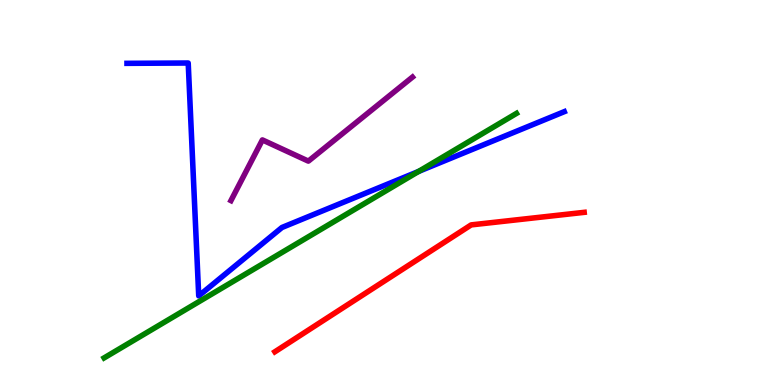[{'lines': ['blue', 'red'], 'intersections': []}, {'lines': ['green', 'red'], 'intersections': []}, {'lines': ['purple', 'red'], 'intersections': []}, {'lines': ['blue', 'green'], 'intersections': [{'x': 5.4, 'y': 5.55}]}, {'lines': ['blue', 'purple'], 'intersections': []}, {'lines': ['green', 'purple'], 'intersections': []}]